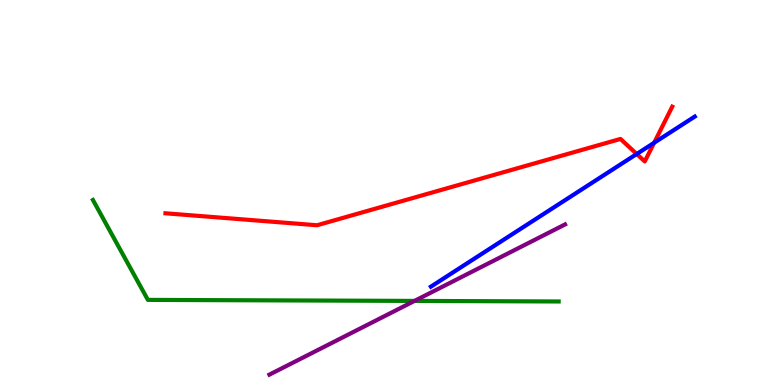[{'lines': ['blue', 'red'], 'intersections': [{'x': 8.22, 'y': 6.0}, {'x': 8.44, 'y': 6.29}]}, {'lines': ['green', 'red'], 'intersections': []}, {'lines': ['purple', 'red'], 'intersections': []}, {'lines': ['blue', 'green'], 'intersections': []}, {'lines': ['blue', 'purple'], 'intersections': []}, {'lines': ['green', 'purple'], 'intersections': [{'x': 5.35, 'y': 2.18}]}]